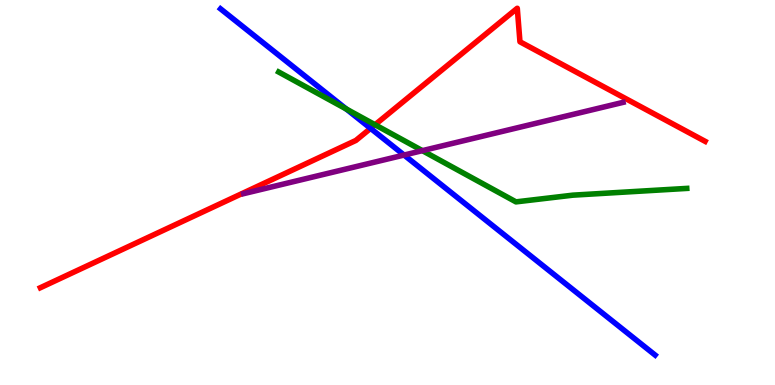[{'lines': ['blue', 'red'], 'intersections': [{'x': 4.78, 'y': 6.67}]}, {'lines': ['green', 'red'], 'intersections': [{'x': 4.84, 'y': 6.76}]}, {'lines': ['purple', 'red'], 'intersections': []}, {'lines': ['blue', 'green'], 'intersections': [{'x': 4.47, 'y': 7.17}]}, {'lines': ['blue', 'purple'], 'intersections': [{'x': 5.21, 'y': 5.97}]}, {'lines': ['green', 'purple'], 'intersections': [{'x': 5.45, 'y': 6.09}]}]